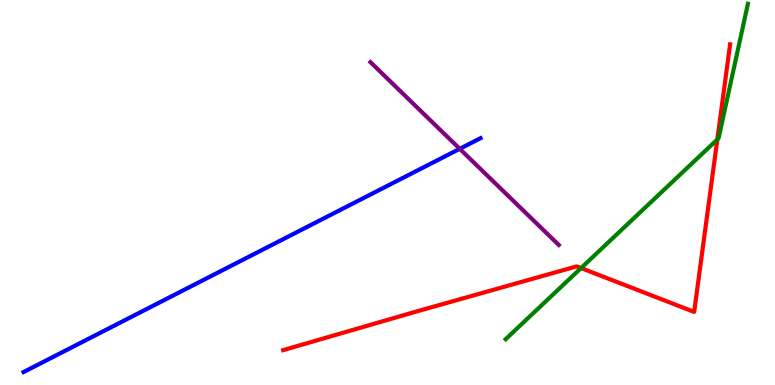[{'lines': ['blue', 'red'], 'intersections': []}, {'lines': ['green', 'red'], 'intersections': [{'x': 7.5, 'y': 3.04}, {'x': 9.26, 'y': 6.38}]}, {'lines': ['purple', 'red'], 'intersections': []}, {'lines': ['blue', 'green'], 'intersections': []}, {'lines': ['blue', 'purple'], 'intersections': [{'x': 5.93, 'y': 6.13}]}, {'lines': ['green', 'purple'], 'intersections': []}]